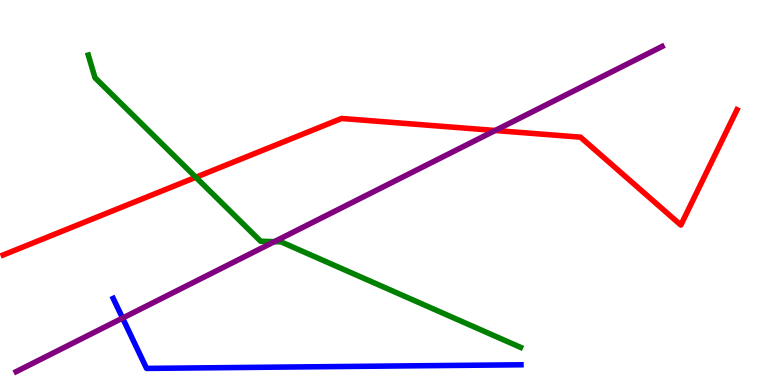[{'lines': ['blue', 'red'], 'intersections': []}, {'lines': ['green', 'red'], 'intersections': [{'x': 2.53, 'y': 5.4}]}, {'lines': ['purple', 'red'], 'intersections': [{'x': 6.39, 'y': 6.61}]}, {'lines': ['blue', 'green'], 'intersections': []}, {'lines': ['blue', 'purple'], 'intersections': [{'x': 1.58, 'y': 1.74}]}, {'lines': ['green', 'purple'], 'intersections': [{'x': 3.54, 'y': 3.72}]}]